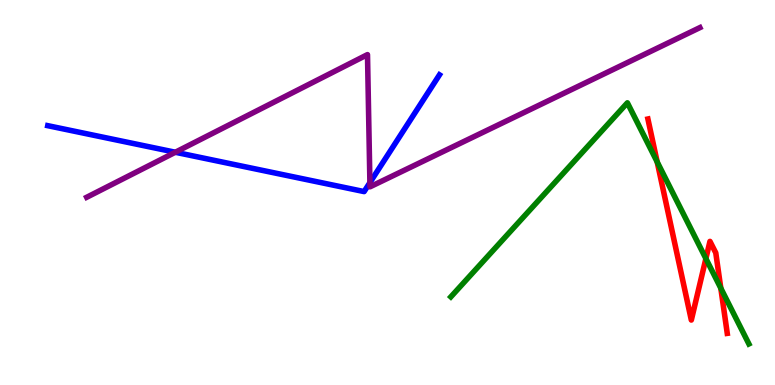[{'lines': ['blue', 'red'], 'intersections': []}, {'lines': ['green', 'red'], 'intersections': [{'x': 8.48, 'y': 5.79}, {'x': 9.11, 'y': 3.28}, {'x': 9.3, 'y': 2.51}]}, {'lines': ['purple', 'red'], 'intersections': []}, {'lines': ['blue', 'green'], 'intersections': []}, {'lines': ['blue', 'purple'], 'intersections': [{'x': 2.26, 'y': 6.05}, {'x': 4.77, 'y': 5.26}]}, {'lines': ['green', 'purple'], 'intersections': []}]